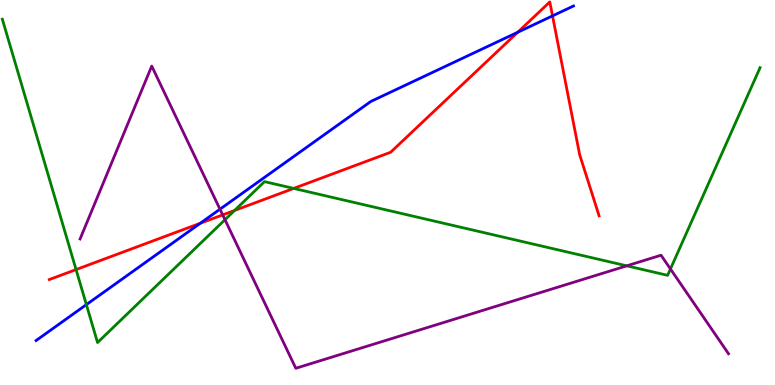[{'lines': ['blue', 'red'], 'intersections': [{'x': 2.58, 'y': 4.2}, {'x': 6.68, 'y': 9.16}, {'x': 7.13, 'y': 9.59}]}, {'lines': ['green', 'red'], 'intersections': [{'x': 0.981, 'y': 3.0}, {'x': 3.03, 'y': 4.53}, {'x': 3.79, 'y': 5.11}]}, {'lines': ['purple', 'red'], 'intersections': [{'x': 2.87, 'y': 4.42}]}, {'lines': ['blue', 'green'], 'intersections': [{'x': 1.11, 'y': 2.09}]}, {'lines': ['blue', 'purple'], 'intersections': [{'x': 2.84, 'y': 4.57}]}, {'lines': ['green', 'purple'], 'intersections': [{'x': 2.9, 'y': 4.29}, {'x': 8.09, 'y': 3.1}, {'x': 8.65, 'y': 3.01}]}]